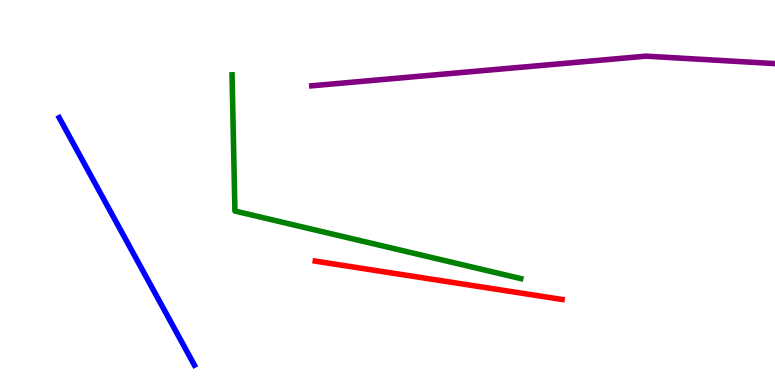[{'lines': ['blue', 'red'], 'intersections': []}, {'lines': ['green', 'red'], 'intersections': []}, {'lines': ['purple', 'red'], 'intersections': []}, {'lines': ['blue', 'green'], 'intersections': []}, {'lines': ['blue', 'purple'], 'intersections': []}, {'lines': ['green', 'purple'], 'intersections': []}]